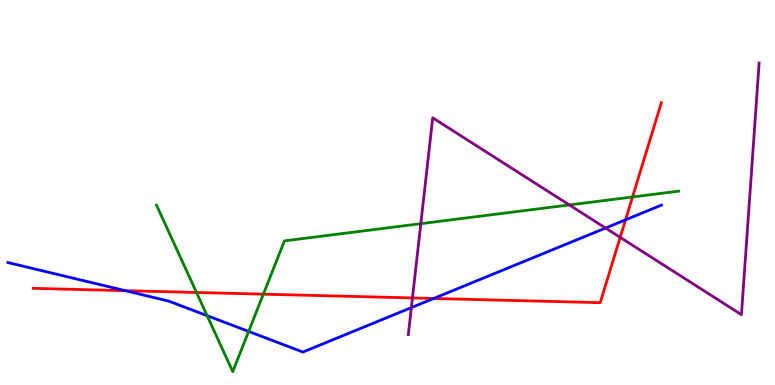[{'lines': ['blue', 'red'], 'intersections': [{'x': 1.62, 'y': 2.45}, {'x': 5.6, 'y': 2.25}, {'x': 8.07, 'y': 4.29}]}, {'lines': ['green', 'red'], 'intersections': [{'x': 2.54, 'y': 2.4}, {'x': 3.4, 'y': 2.36}, {'x': 8.16, 'y': 4.88}]}, {'lines': ['purple', 'red'], 'intersections': [{'x': 5.32, 'y': 2.26}, {'x': 8.0, 'y': 3.83}]}, {'lines': ['blue', 'green'], 'intersections': [{'x': 2.67, 'y': 1.8}, {'x': 3.21, 'y': 1.39}]}, {'lines': ['blue', 'purple'], 'intersections': [{'x': 5.31, 'y': 2.01}, {'x': 7.81, 'y': 4.08}]}, {'lines': ['green', 'purple'], 'intersections': [{'x': 5.43, 'y': 4.19}, {'x': 7.35, 'y': 4.68}]}]